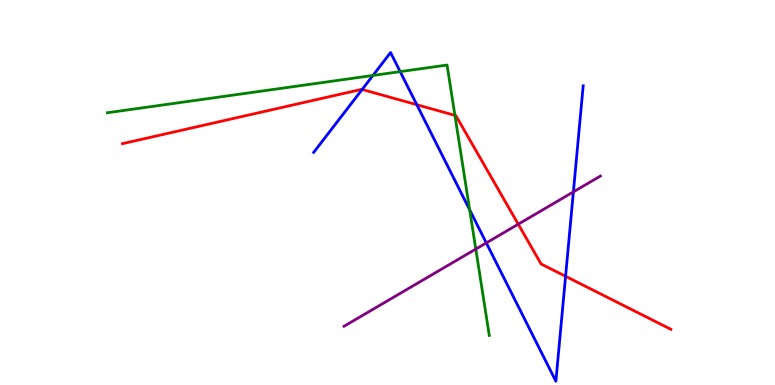[{'lines': ['blue', 'red'], 'intersections': [{'x': 4.67, 'y': 7.68}, {'x': 5.38, 'y': 7.28}, {'x': 7.3, 'y': 2.82}]}, {'lines': ['green', 'red'], 'intersections': [{'x': 5.87, 'y': 7.0}]}, {'lines': ['purple', 'red'], 'intersections': [{'x': 6.69, 'y': 4.18}]}, {'lines': ['blue', 'green'], 'intersections': [{'x': 4.81, 'y': 8.04}, {'x': 5.16, 'y': 8.14}, {'x': 6.06, 'y': 4.55}]}, {'lines': ['blue', 'purple'], 'intersections': [{'x': 6.27, 'y': 3.69}, {'x': 7.4, 'y': 5.02}]}, {'lines': ['green', 'purple'], 'intersections': [{'x': 6.14, 'y': 3.53}]}]